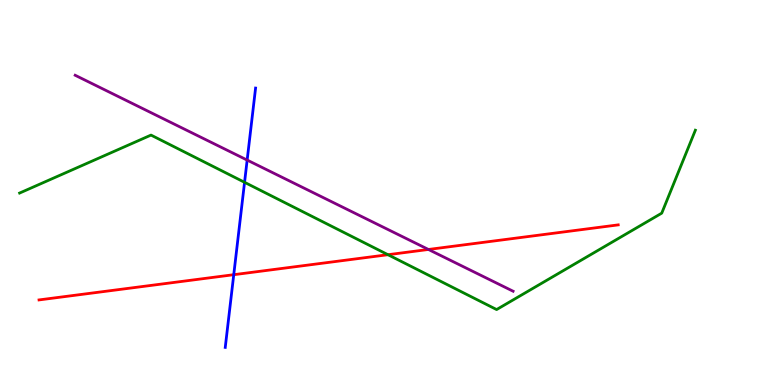[{'lines': ['blue', 'red'], 'intersections': [{'x': 3.02, 'y': 2.87}]}, {'lines': ['green', 'red'], 'intersections': [{'x': 5.01, 'y': 3.38}]}, {'lines': ['purple', 'red'], 'intersections': [{'x': 5.53, 'y': 3.52}]}, {'lines': ['blue', 'green'], 'intersections': [{'x': 3.16, 'y': 5.26}]}, {'lines': ['blue', 'purple'], 'intersections': [{'x': 3.19, 'y': 5.84}]}, {'lines': ['green', 'purple'], 'intersections': []}]